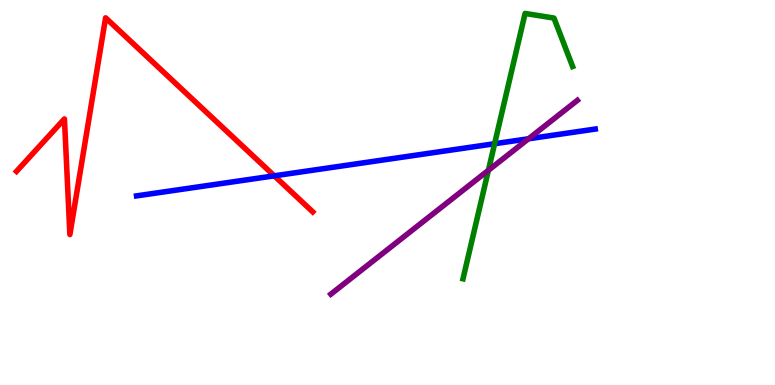[{'lines': ['blue', 'red'], 'intersections': [{'x': 3.54, 'y': 5.43}]}, {'lines': ['green', 'red'], 'intersections': []}, {'lines': ['purple', 'red'], 'intersections': []}, {'lines': ['blue', 'green'], 'intersections': [{'x': 6.38, 'y': 6.27}]}, {'lines': ['blue', 'purple'], 'intersections': [{'x': 6.82, 'y': 6.39}]}, {'lines': ['green', 'purple'], 'intersections': [{'x': 6.3, 'y': 5.58}]}]